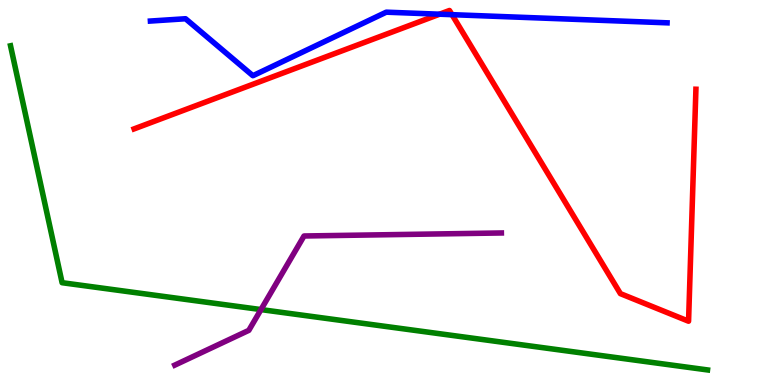[{'lines': ['blue', 'red'], 'intersections': [{'x': 5.67, 'y': 9.63}, {'x': 5.83, 'y': 9.62}]}, {'lines': ['green', 'red'], 'intersections': []}, {'lines': ['purple', 'red'], 'intersections': []}, {'lines': ['blue', 'green'], 'intersections': []}, {'lines': ['blue', 'purple'], 'intersections': []}, {'lines': ['green', 'purple'], 'intersections': [{'x': 3.37, 'y': 1.96}]}]